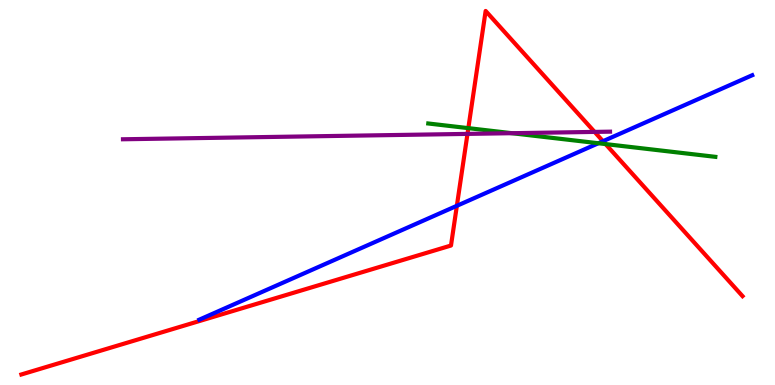[{'lines': ['blue', 'red'], 'intersections': [{'x': 5.89, 'y': 4.65}, {'x': 7.78, 'y': 6.33}]}, {'lines': ['green', 'red'], 'intersections': [{'x': 6.04, 'y': 6.67}, {'x': 7.81, 'y': 6.26}]}, {'lines': ['purple', 'red'], 'intersections': [{'x': 6.03, 'y': 6.52}, {'x': 7.67, 'y': 6.57}]}, {'lines': ['blue', 'green'], 'intersections': [{'x': 7.72, 'y': 6.28}]}, {'lines': ['blue', 'purple'], 'intersections': []}, {'lines': ['green', 'purple'], 'intersections': [{'x': 6.6, 'y': 6.54}]}]